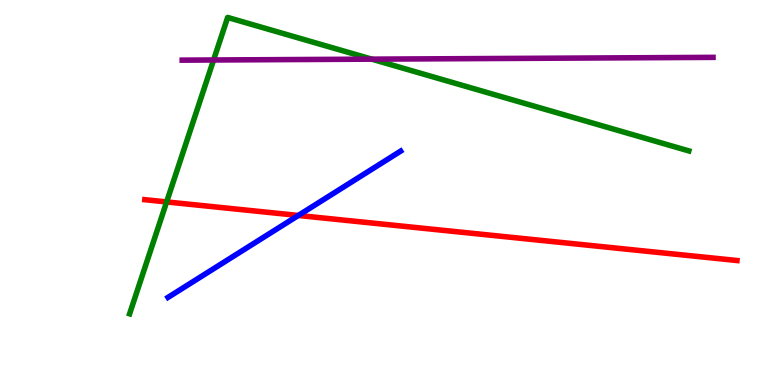[{'lines': ['blue', 'red'], 'intersections': [{'x': 3.85, 'y': 4.4}]}, {'lines': ['green', 'red'], 'intersections': [{'x': 2.15, 'y': 4.76}]}, {'lines': ['purple', 'red'], 'intersections': []}, {'lines': ['blue', 'green'], 'intersections': []}, {'lines': ['blue', 'purple'], 'intersections': []}, {'lines': ['green', 'purple'], 'intersections': [{'x': 2.76, 'y': 8.44}, {'x': 4.8, 'y': 8.46}]}]